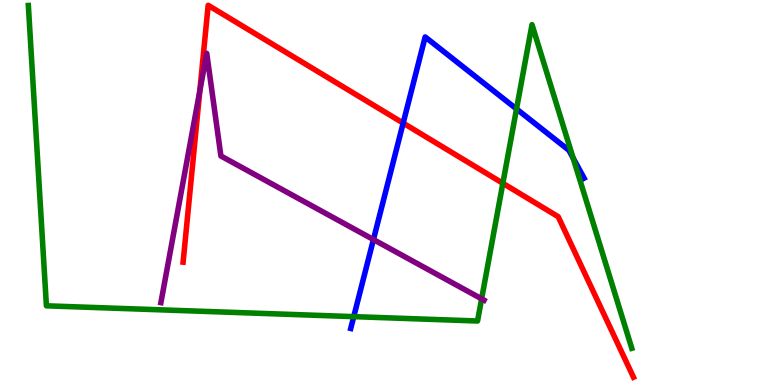[{'lines': ['blue', 'red'], 'intersections': [{'x': 5.2, 'y': 6.8}]}, {'lines': ['green', 'red'], 'intersections': [{'x': 6.49, 'y': 5.24}]}, {'lines': ['purple', 'red'], 'intersections': [{'x': 2.58, 'y': 7.64}]}, {'lines': ['blue', 'green'], 'intersections': [{'x': 4.56, 'y': 1.78}, {'x': 6.66, 'y': 7.17}, {'x': 7.4, 'y': 5.89}]}, {'lines': ['blue', 'purple'], 'intersections': [{'x': 4.82, 'y': 3.78}]}, {'lines': ['green', 'purple'], 'intersections': [{'x': 6.21, 'y': 2.24}]}]